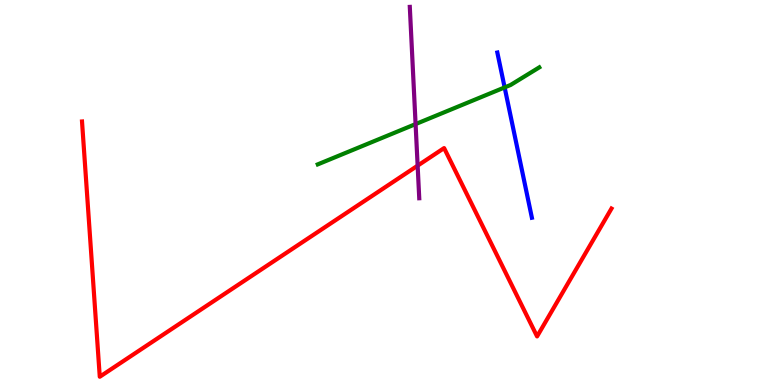[{'lines': ['blue', 'red'], 'intersections': []}, {'lines': ['green', 'red'], 'intersections': []}, {'lines': ['purple', 'red'], 'intersections': [{'x': 5.39, 'y': 5.7}]}, {'lines': ['blue', 'green'], 'intersections': [{'x': 6.51, 'y': 7.73}]}, {'lines': ['blue', 'purple'], 'intersections': []}, {'lines': ['green', 'purple'], 'intersections': [{'x': 5.36, 'y': 6.78}]}]